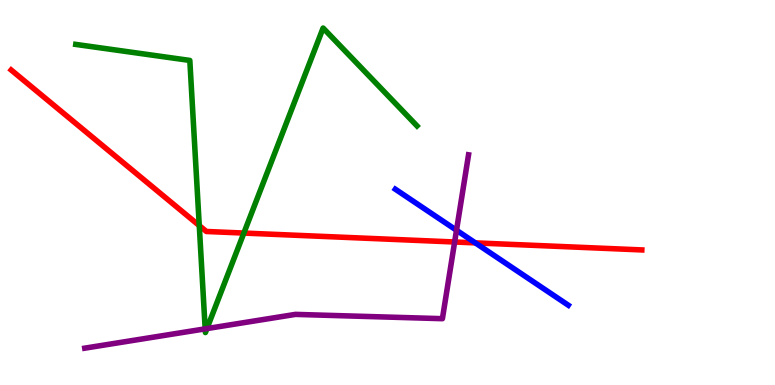[{'lines': ['blue', 'red'], 'intersections': [{'x': 6.13, 'y': 3.69}]}, {'lines': ['green', 'red'], 'intersections': [{'x': 2.57, 'y': 4.14}, {'x': 3.15, 'y': 3.95}]}, {'lines': ['purple', 'red'], 'intersections': [{'x': 5.87, 'y': 3.71}]}, {'lines': ['blue', 'green'], 'intersections': []}, {'lines': ['blue', 'purple'], 'intersections': [{'x': 5.89, 'y': 4.02}]}, {'lines': ['green', 'purple'], 'intersections': [{'x': 2.65, 'y': 1.46}, {'x': 2.67, 'y': 1.47}]}]